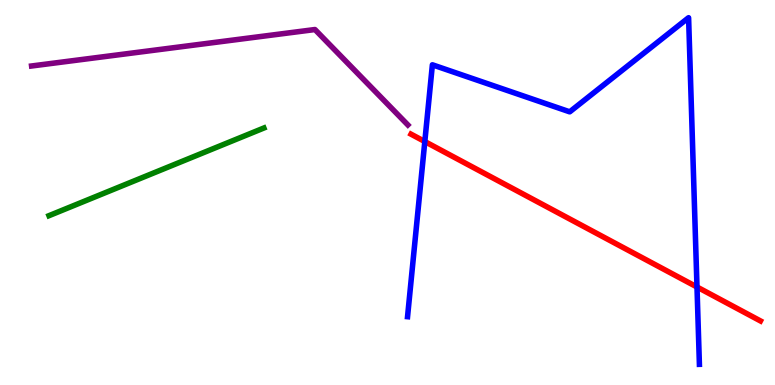[{'lines': ['blue', 'red'], 'intersections': [{'x': 5.48, 'y': 6.32}, {'x': 8.99, 'y': 2.55}]}, {'lines': ['green', 'red'], 'intersections': []}, {'lines': ['purple', 'red'], 'intersections': []}, {'lines': ['blue', 'green'], 'intersections': []}, {'lines': ['blue', 'purple'], 'intersections': []}, {'lines': ['green', 'purple'], 'intersections': []}]